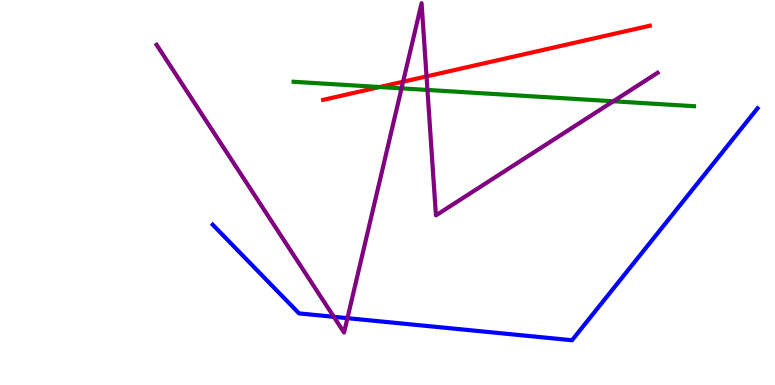[{'lines': ['blue', 'red'], 'intersections': []}, {'lines': ['green', 'red'], 'intersections': [{'x': 4.9, 'y': 7.74}]}, {'lines': ['purple', 'red'], 'intersections': [{'x': 5.2, 'y': 7.88}, {'x': 5.5, 'y': 8.02}]}, {'lines': ['blue', 'green'], 'intersections': []}, {'lines': ['blue', 'purple'], 'intersections': [{'x': 4.31, 'y': 1.77}, {'x': 4.48, 'y': 1.74}]}, {'lines': ['green', 'purple'], 'intersections': [{'x': 5.18, 'y': 7.71}, {'x': 5.52, 'y': 7.66}, {'x': 7.91, 'y': 7.37}]}]